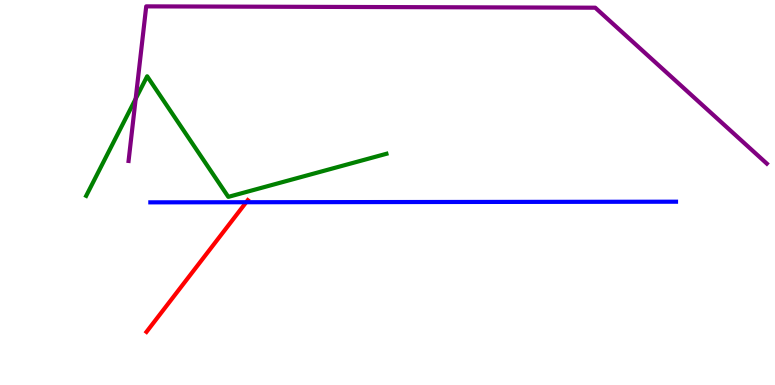[{'lines': ['blue', 'red'], 'intersections': [{'x': 3.18, 'y': 4.75}]}, {'lines': ['green', 'red'], 'intersections': []}, {'lines': ['purple', 'red'], 'intersections': []}, {'lines': ['blue', 'green'], 'intersections': []}, {'lines': ['blue', 'purple'], 'intersections': []}, {'lines': ['green', 'purple'], 'intersections': [{'x': 1.75, 'y': 7.43}]}]